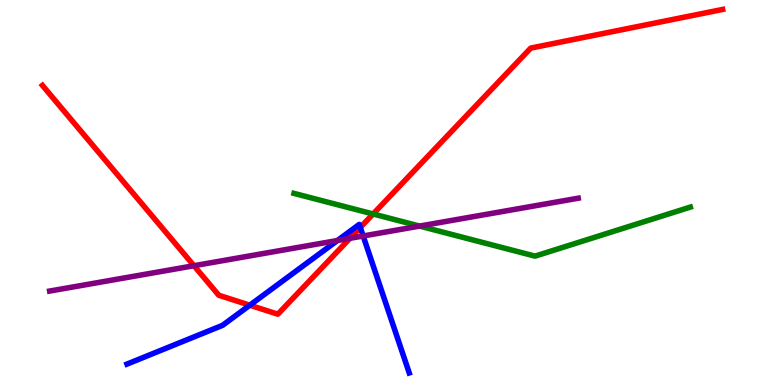[{'lines': ['blue', 'red'], 'intersections': [{'x': 3.22, 'y': 2.07}, {'x': 4.65, 'y': 4.09}]}, {'lines': ['green', 'red'], 'intersections': [{'x': 4.81, 'y': 4.44}]}, {'lines': ['purple', 'red'], 'intersections': [{'x': 2.5, 'y': 3.1}, {'x': 4.52, 'y': 3.81}]}, {'lines': ['blue', 'green'], 'intersections': []}, {'lines': ['blue', 'purple'], 'intersections': [{'x': 4.35, 'y': 3.75}, {'x': 4.69, 'y': 3.87}]}, {'lines': ['green', 'purple'], 'intersections': [{'x': 5.41, 'y': 4.13}]}]